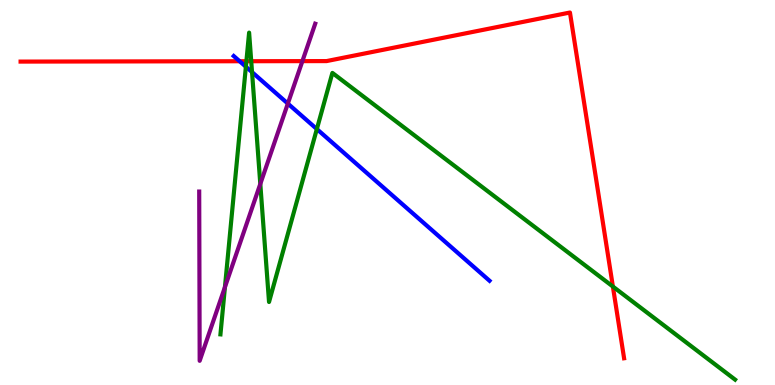[{'lines': ['blue', 'red'], 'intersections': [{'x': 3.09, 'y': 8.41}]}, {'lines': ['green', 'red'], 'intersections': [{'x': 3.18, 'y': 8.41}, {'x': 3.24, 'y': 8.41}, {'x': 7.91, 'y': 2.56}]}, {'lines': ['purple', 'red'], 'intersections': [{'x': 3.9, 'y': 8.41}]}, {'lines': ['blue', 'green'], 'intersections': [{'x': 3.17, 'y': 8.27}, {'x': 3.25, 'y': 8.13}, {'x': 4.09, 'y': 6.65}]}, {'lines': ['blue', 'purple'], 'intersections': [{'x': 3.71, 'y': 7.31}]}, {'lines': ['green', 'purple'], 'intersections': [{'x': 2.9, 'y': 2.54}, {'x': 3.36, 'y': 5.22}]}]